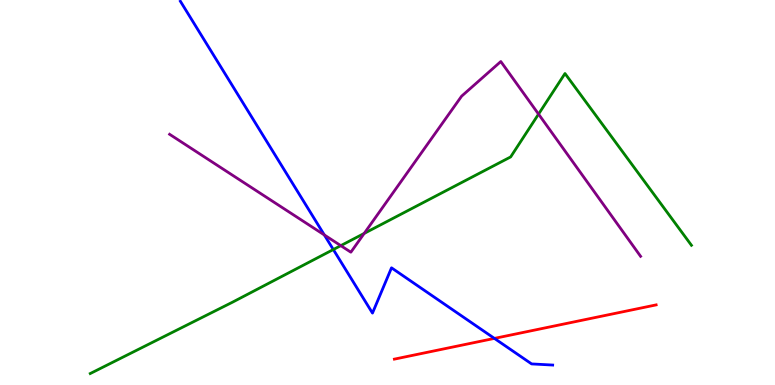[{'lines': ['blue', 'red'], 'intersections': [{'x': 6.38, 'y': 1.21}]}, {'lines': ['green', 'red'], 'intersections': []}, {'lines': ['purple', 'red'], 'intersections': []}, {'lines': ['blue', 'green'], 'intersections': [{'x': 4.3, 'y': 3.52}]}, {'lines': ['blue', 'purple'], 'intersections': [{'x': 4.18, 'y': 3.9}]}, {'lines': ['green', 'purple'], 'intersections': [{'x': 4.4, 'y': 3.62}, {'x': 4.7, 'y': 3.94}, {'x': 6.95, 'y': 7.04}]}]